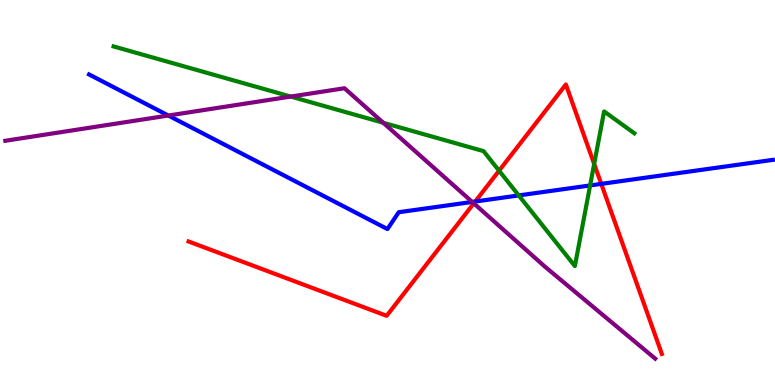[{'lines': ['blue', 'red'], 'intersections': [{'x': 6.13, 'y': 4.77}, {'x': 7.76, 'y': 5.22}]}, {'lines': ['green', 'red'], 'intersections': [{'x': 6.44, 'y': 5.57}, {'x': 7.67, 'y': 5.74}]}, {'lines': ['purple', 'red'], 'intersections': [{'x': 6.11, 'y': 4.72}]}, {'lines': ['blue', 'green'], 'intersections': [{'x': 6.69, 'y': 4.92}, {'x': 7.61, 'y': 5.18}]}, {'lines': ['blue', 'purple'], 'intersections': [{'x': 2.17, 'y': 7.0}, {'x': 6.09, 'y': 4.75}]}, {'lines': ['green', 'purple'], 'intersections': [{'x': 3.75, 'y': 7.49}, {'x': 4.94, 'y': 6.81}]}]